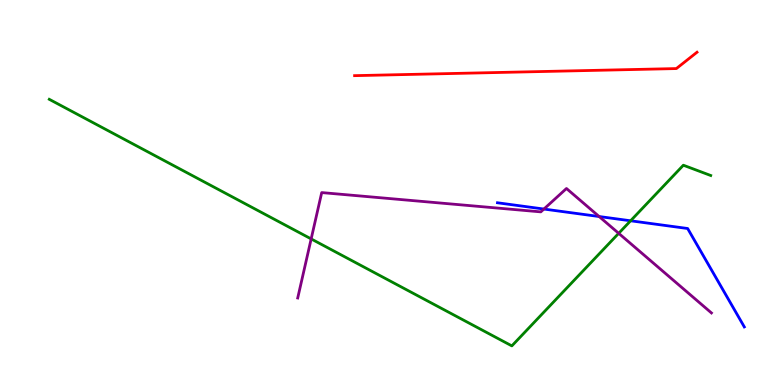[{'lines': ['blue', 'red'], 'intersections': []}, {'lines': ['green', 'red'], 'intersections': []}, {'lines': ['purple', 'red'], 'intersections': []}, {'lines': ['blue', 'green'], 'intersections': [{'x': 8.14, 'y': 4.27}]}, {'lines': ['blue', 'purple'], 'intersections': [{'x': 7.02, 'y': 4.57}, {'x': 7.73, 'y': 4.38}]}, {'lines': ['green', 'purple'], 'intersections': [{'x': 4.02, 'y': 3.79}, {'x': 7.98, 'y': 3.94}]}]